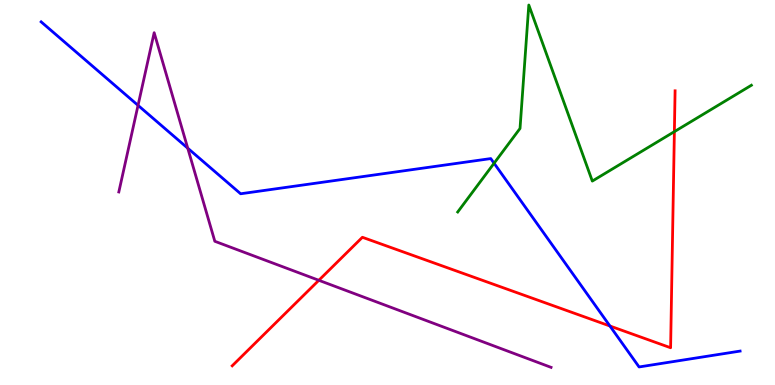[{'lines': ['blue', 'red'], 'intersections': [{'x': 7.87, 'y': 1.53}]}, {'lines': ['green', 'red'], 'intersections': [{'x': 8.7, 'y': 6.58}]}, {'lines': ['purple', 'red'], 'intersections': [{'x': 4.11, 'y': 2.72}]}, {'lines': ['blue', 'green'], 'intersections': [{'x': 6.38, 'y': 5.76}]}, {'lines': ['blue', 'purple'], 'intersections': [{'x': 1.78, 'y': 7.26}, {'x': 2.42, 'y': 6.15}]}, {'lines': ['green', 'purple'], 'intersections': []}]